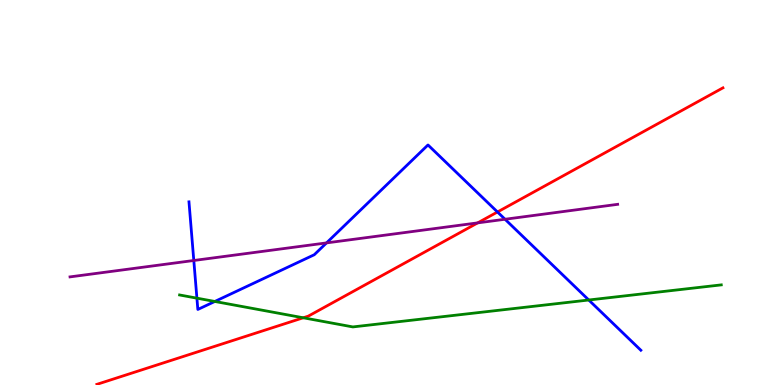[{'lines': ['blue', 'red'], 'intersections': [{'x': 6.42, 'y': 4.49}]}, {'lines': ['green', 'red'], 'intersections': [{'x': 3.91, 'y': 1.75}]}, {'lines': ['purple', 'red'], 'intersections': [{'x': 6.16, 'y': 4.21}]}, {'lines': ['blue', 'green'], 'intersections': [{'x': 2.54, 'y': 2.26}, {'x': 2.77, 'y': 2.17}, {'x': 7.6, 'y': 2.21}]}, {'lines': ['blue', 'purple'], 'intersections': [{'x': 2.5, 'y': 3.23}, {'x': 4.21, 'y': 3.69}, {'x': 6.52, 'y': 4.31}]}, {'lines': ['green', 'purple'], 'intersections': []}]